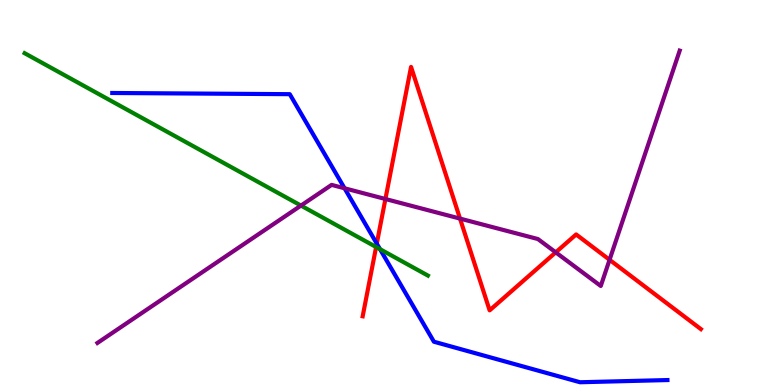[{'lines': ['blue', 'red'], 'intersections': [{'x': 4.86, 'y': 3.67}]}, {'lines': ['green', 'red'], 'intersections': [{'x': 4.85, 'y': 3.58}]}, {'lines': ['purple', 'red'], 'intersections': [{'x': 4.97, 'y': 4.83}, {'x': 5.94, 'y': 4.32}, {'x': 7.17, 'y': 3.45}, {'x': 7.87, 'y': 3.25}]}, {'lines': ['blue', 'green'], 'intersections': [{'x': 4.9, 'y': 3.53}]}, {'lines': ['blue', 'purple'], 'intersections': [{'x': 4.45, 'y': 5.11}]}, {'lines': ['green', 'purple'], 'intersections': [{'x': 3.88, 'y': 4.66}]}]